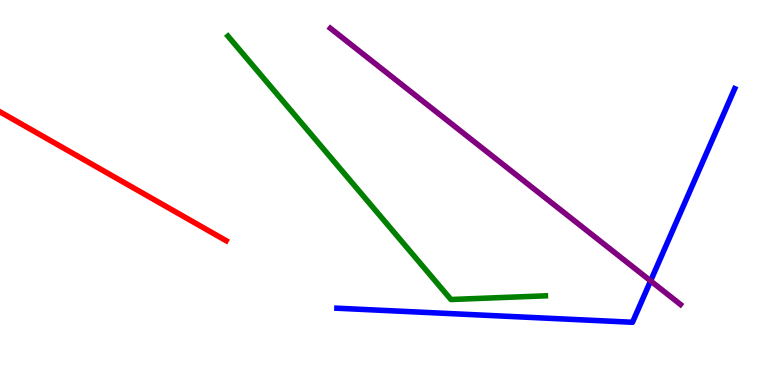[{'lines': ['blue', 'red'], 'intersections': []}, {'lines': ['green', 'red'], 'intersections': []}, {'lines': ['purple', 'red'], 'intersections': []}, {'lines': ['blue', 'green'], 'intersections': []}, {'lines': ['blue', 'purple'], 'intersections': [{'x': 8.39, 'y': 2.7}]}, {'lines': ['green', 'purple'], 'intersections': []}]